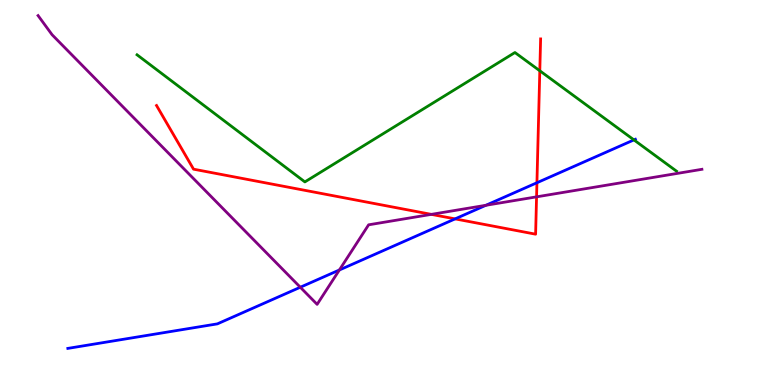[{'lines': ['blue', 'red'], 'intersections': [{'x': 5.87, 'y': 4.31}, {'x': 6.93, 'y': 5.25}]}, {'lines': ['green', 'red'], 'intersections': [{'x': 6.97, 'y': 8.16}]}, {'lines': ['purple', 'red'], 'intersections': [{'x': 5.57, 'y': 4.43}, {'x': 6.92, 'y': 4.89}]}, {'lines': ['blue', 'green'], 'intersections': [{'x': 8.18, 'y': 6.37}]}, {'lines': ['blue', 'purple'], 'intersections': [{'x': 3.87, 'y': 2.54}, {'x': 4.38, 'y': 2.99}, {'x': 6.27, 'y': 4.67}]}, {'lines': ['green', 'purple'], 'intersections': []}]